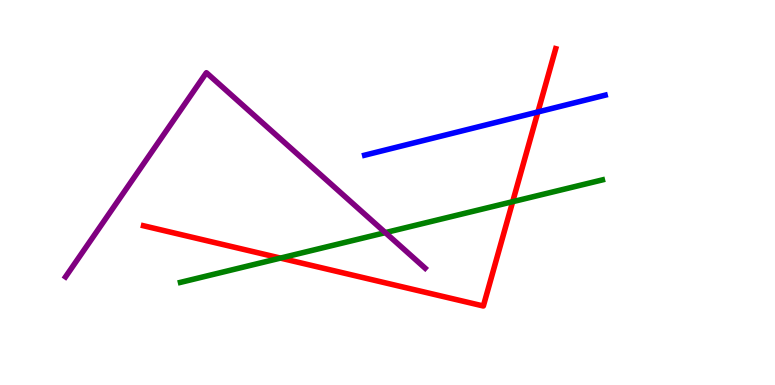[{'lines': ['blue', 'red'], 'intersections': [{'x': 6.94, 'y': 7.09}]}, {'lines': ['green', 'red'], 'intersections': [{'x': 3.62, 'y': 3.3}, {'x': 6.62, 'y': 4.76}]}, {'lines': ['purple', 'red'], 'intersections': []}, {'lines': ['blue', 'green'], 'intersections': []}, {'lines': ['blue', 'purple'], 'intersections': []}, {'lines': ['green', 'purple'], 'intersections': [{'x': 4.97, 'y': 3.96}]}]